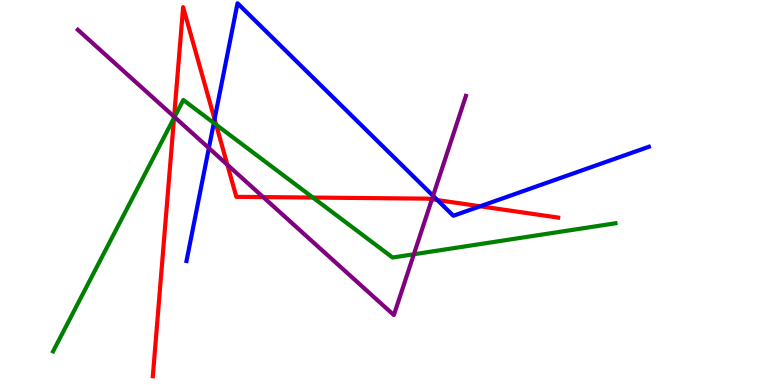[{'lines': ['blue', 'red'], 'intersections': [{'x': 2.77, 'y': 6.9}, {'x': 5.64, 'y': 4.8}, {'x': 6.2, 'y': 4.64}]}, {'lines': ['green', 'red'], 'intersections': [{'x': 2.25, 'y': 6.94}, {'x': 2.79, 'y': 6.76}, {'x': 4.04, 'y': 4.87}]}, {'lines': ['purple', 'red'], 'intersections': [{'x': 2.25, 'y': 6.97}, {'x': 2.93, 'y': 5.72}, {'x': 3.4, 'y': 4.88}, {'x': 5.57, 'y': 4.82}]}, {'lines': ['blue', 'green'], 'intersections': [{'x': 2.76, 'y': 6.81}]}, {'lines': ['blue', 'purple'], 'intersections': [{'x': 2.7, 'y': 6.15}, {'x': 5.59, 'y': 4.91}]}, {'lines': ['green', 'purple'], 'intersections': [{'x': 2.25, 'y': 6.96}, {'x': 5.34, 'y': 3.4}]}]